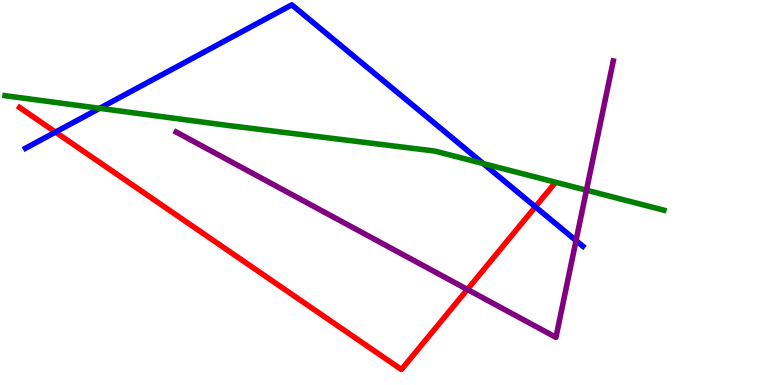[{'lines': ['blue', 'red'], 'intersections': [{'x': 0.716, 'y': 6.57}, {'x': 6.91, 'y': 4.63}]}, {'lines': ['green', 'red'], 'intersections': []}, {'lines': ['purple', 'red'], 'intersections': [{'x': 6.03, 'y': 2.48}]}, {'lines': ['blue', 'green'], 'intersections': [{'x': 1.29, 'y': 7.19}, {'x': 6.24, 'y': 5.75}]}, {'lines': ['blue', 'purple'], 'intersections': [{'x': 7.43, 'y': 3.75}]}, {'lines': ['green', 'purple'], 'intersections': [{'x': 7.57, 'y': 5.06}]}]